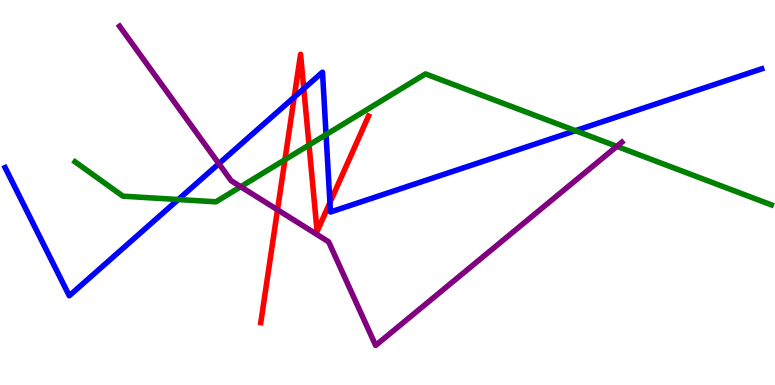[{'lines': ['blue', 'red'], 'intersections': [{'x': 3.8, 'y': 7.48}, {'x': 3.92, 'y': 7.7}, {'x': 4.26, 'y': 4.74}]}, {'lines': ['green', 'red'], 'intersections': [{'x': 3.68, 'y': 5.85}, {'x': 3.99, 'y': 6.23}]}, {'lines': ['purple', 'red'], 'intersections': [{'x': 3.58, 'y': 4.55}]}, {'lines': ['blue', 'green'], 'intersections': [{'x': 2.3, 'y': 4.82}, {'x': 4.21, 'y': 6.5}, {'x': 7.42, 'y': 6.61}]}, {'lines': ['blue', 'purple'], 'intersections': [{'x': 2.82, 'y': 5.75}]}, {'lines': ['green', 'purple'], 'intersections': [{'x': 3.11, 'y': 5.15}, {'x': 7.96, 'y': 6.2}]}]